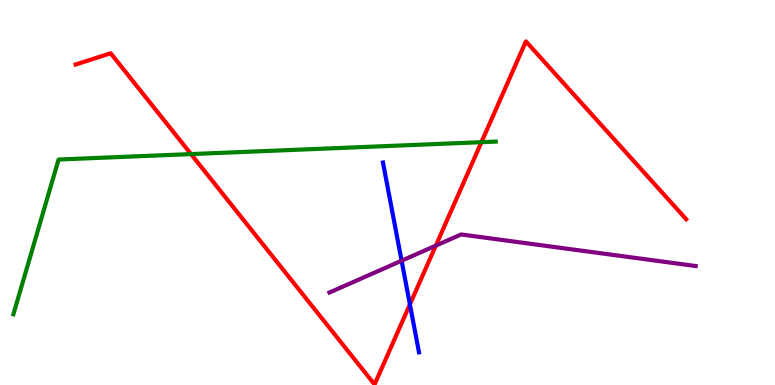[{'lines': ['blue', 'red'], 'intersections': [{'x': 5.29, 'y': 2.09}]}, {'lines': ['green', 'red'], 'intersections': [{'x': 2.46, 'y': 6.0}, {'x': 6.21, 'y': 6.31}]}, {'lines': ['purple', 'red'], 'intersections': [{'x': 5.62, 'y': 3.62}]}, {'lines': ['blue', 'green'], 'intersections': []}, {'lines': ['blue', 'purple'], 'intersections': [{'x': 5.18, 'y': 3.23}]}, {'lines': ['green', 'purple'], 'intersections': []}]